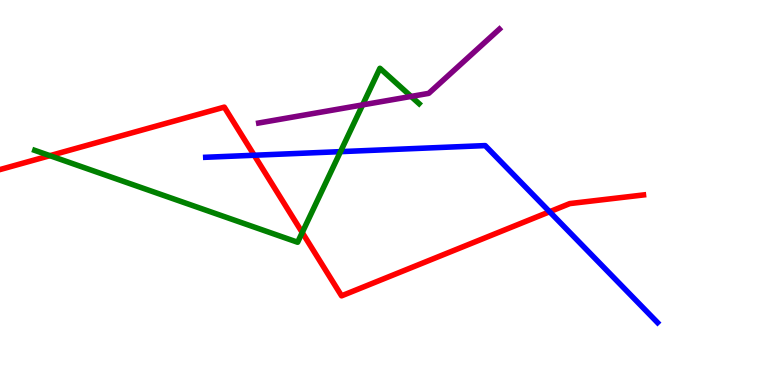[{'lines': ['blue', 'red'], 'intersections': [{'x': 3.28, 'y': 5.97}, {'x': 7.09, 'y': 4.5}]}, {'lines': ['green', 'red'], 'intersections': [{'x': 0.644, 'y': 5.96}, {'x': 3.9, 'y': 3.96}]}, {'lines': ['purple', 'red'], 'intersections': []}, {'lines': ['blue', 'green'], 'intersections': [{'x': 4.39, 'y': 6.06}]}, {'lines': ['blue', 'purple'], 'intersections': []}, {'lines': ['green', 'purple'], 'intersections': [{'x': 4.68, 'y': 7.28}, {'x': 5.3, 'y': 7.5}]}]